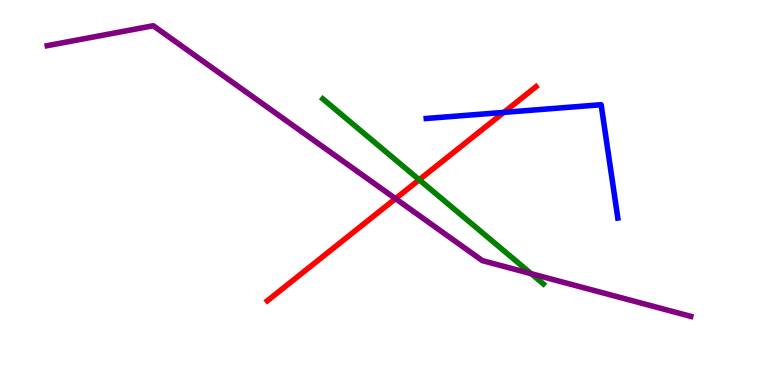[{'lines': ['blue', 'red'], 'intersections': [{'x': 6.5, 'y': 7.08}]}, {'lines': ['green', 'red'], 'intersections': [{'x': 5.41, 'y': 5.33}]}, {'lines': ['purple', 'red'], 'intersections': [{'x': 5.1, 'y': 4.84}]}, {'lines': ['blue', 'green'], 'intersections': []}, {'lines': ['blue', 'purple'], 'intersections': []}, {'lines': ['green', 'purple'], 'intersections': [{'x': 6.85, 'y': 2.89}]}]